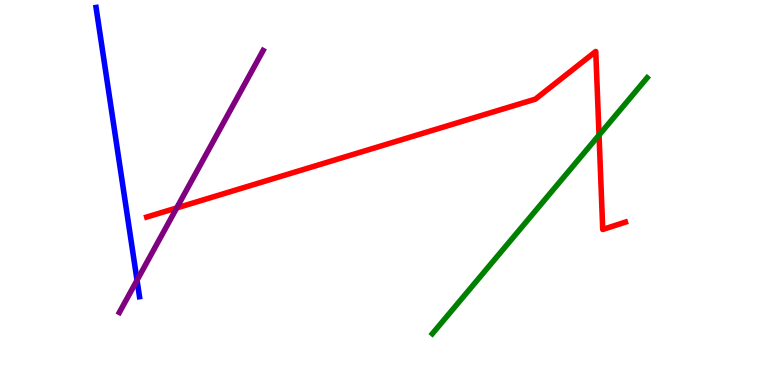[{'lines': ['blue', 'red'], 'intersections': []}, {'lines': ['green', 'red'], 'intersections': [{'x': 7.73, 'y': 6.49}]}, {'lines': ['purple', 'red'], 'intersections': [{'x': 2.28, 'y': 4.6}]}, {'lines': ['blue', 'green'], 'intersections': []}, {'lines': ['blue', 'purple'], 'intersections': [{'x': 1.77, 'y': 2.72}]}, {'lines': ['green', 'purple'], 'intersections': []}]